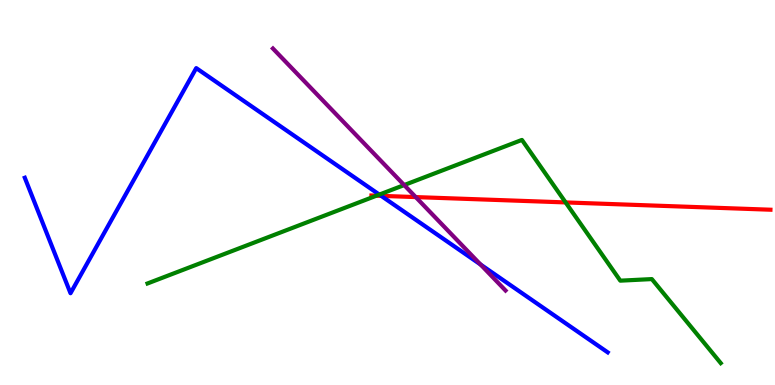[{'lines': ['blue', 'red'], 'intersections': [{'x': 4.92, 'y': 4.91}]}, {'lines': ['green', 'red'], 'intersections': [{'x': 4.86, 'y': 4.92}, {'x': 7.3, 'y': 4.74}]}, {'lines': ['purple', 'red'], 'intersections': [{'x': 5.36, 'y': 4.88}]}, {'lines': ['blue', 'green'], 'intersections': [{'x': 4.89, 'y': 4.95}]}, {'lines': ['blue', 'purple'], 'intersections': [{'x': 6.2, 'y': 3.13}]}, {'lines': ['green', 'purple'], 'intersections': [{'x': 5.22, 'y': 5.19}]}]